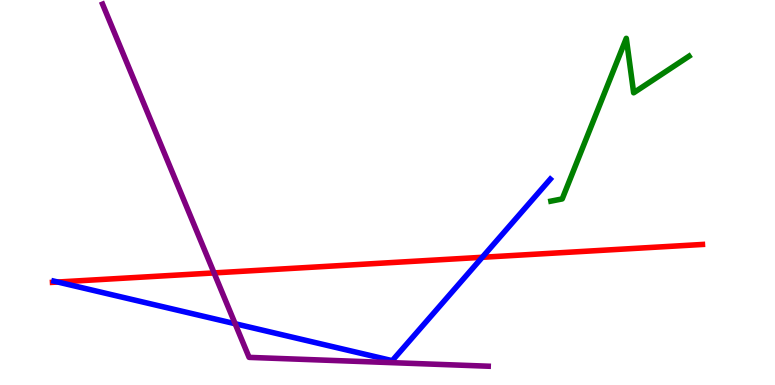[{'lines': ['blue', 'red'], 'intersections': [{'x': 0.746, 'y': 2.67}, {'x': 6.22, 'y': 3.32}]}, {'lines': ['green', 'red'], 'intersections': []}, {'lines': ['purple', 'red'], 'intersections': [{'x': 2.76, 'y': 2.91}]}, {'lines': ['blue', 'green'], 'intersections': []}, {'lines': ['blue', 'purple'], 'intersections': [{'x': 3.03, 'y': 1.59}]}, {'lines': ['green', 'purple'], 'intersections': []}]